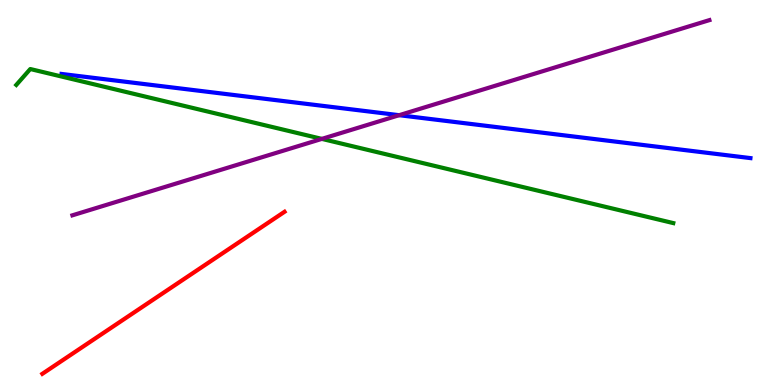[{'lines': ['blue', 'red'], 'intersections': []}, {'lines': ['green', 'red'], 'intersections': []}, {'lines': ['purple', 'red'], 'intersections': []}, {'lines': ['blue', 'green'], 'intersections': []}, {'lines': ['blue', 'purple'], 'intersections': [{'x': 5.15, 'y': 7.01}]}, {'lines': ['green', 'purple'], 'intersections': [{'x': 4.15, 'y': 6.39}]}]